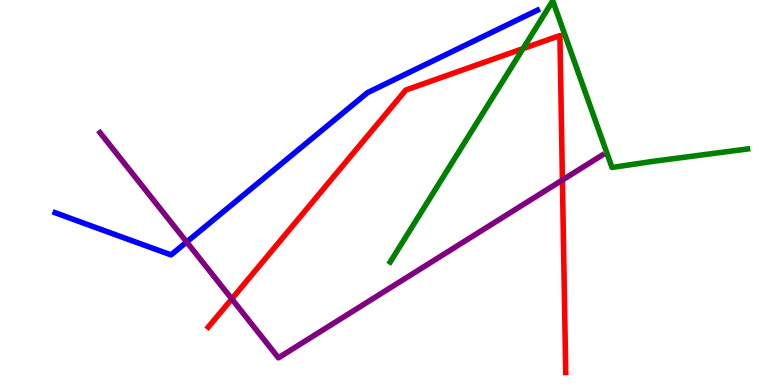[{'lines': ['blue', 'red'], 'intersections': []}, {'lines': ['green', 'red'], 'intersections': [{'x': 6.75, 'y': 8.74}]}, {'lines': ['purple', 'red'], 'intersections': [{'x': 2.99, 'y': 2.24}, {'x': 7.26, 'y': 5.32}]}, {'lines': ['blue', 'green'], 'intersections': []}, {'lines': ['blue', 'purple'], 'intersections': [{'x': 2.41, 'y': 3.71}]}, {'lines': ['green', 'purple'], 'intersections': []}]